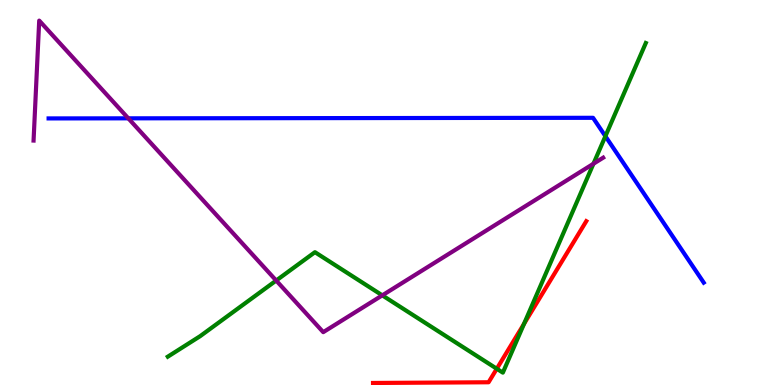[{'lines': ['blue', 'red'], 'intersections': []}, {'lines': ['green', 'red'], 'intersections': [{'x': 6.41, 'y': 0.422}, {'x': 6.76, 'y': 1.59}]}, {'lines': ['purple', 'red'], 'intersections': []}, {'lines': ['blue', 'green'], 'intersections': [{'x': 7.81, 'y': 6.46}]}, {'lines': ['blue', 'purple'], 'intersections': [{'x': 1.66, 'y': 6.93}]}, {'lines': ['green', 'purple'], 'intersections': [{'x': 3.56, 'y': 2.71}, {'x': 4.93, 'y': 2.33}, {'x': 7.66, 'y': 5.75}]}]